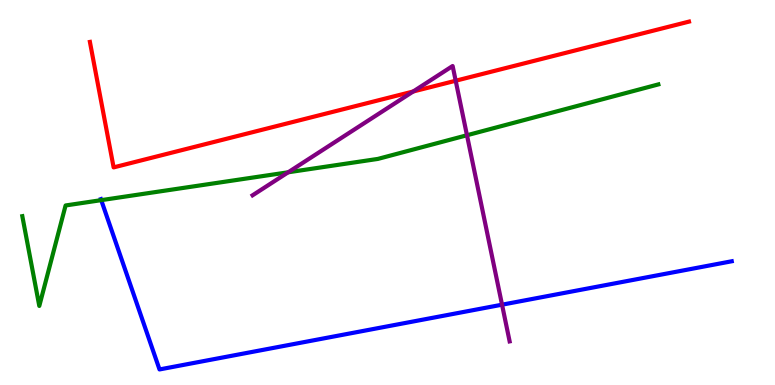[{'lines': ['blue', 'red'], 'intersections': []}, {'lines': ['green', 'red'], 'intersections': []}, {'lines': ['purple', 'red'], 'intersections': [{'x': 5.33, 'y': 7.62}, {'x': 5.88, 'y': 7.9}]}, {'lines': ['blue', 'green'], 'intersections': [{'x': 1.31, 'y': 4.8}]}, {'lines': ['blue', 'purple'], 'intersections': [{'x': 6.48, 'y': 2.09}]}, {'lines': ['green', 'purple'], 'intersections': [{'x': 3.72, 'y': 5.53}, {'x': 6.03, 'y': 6.49}]}]